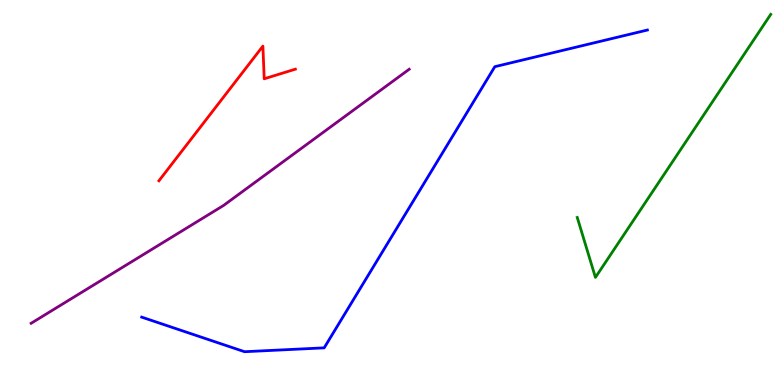[{'lines': ['blue', 'red'], 'intersections': []}, {'lines': ['green', 'red'], 'intersections': []}, {'lines': ['purple', 'red'], 'intersections': []}, {'lines': ['blue', 'green'], 'intersections': []}, {'lines': ['blue', 'purple'], 'intersections': []}, {'lines': ['green', 'purple'], 'intersections': []}]